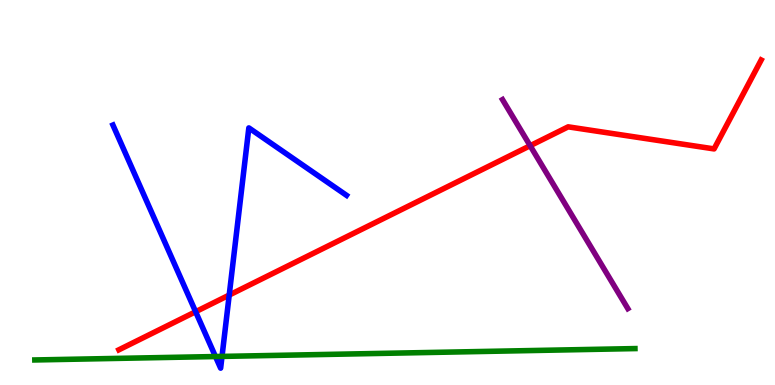[{'lines': ['blue', 'red'], 'intersections': [{'x': 2.52, 'y': 1.9}, {'x': 2.96, 'y': 2.34}]}, {'lines': ['green', 'red'], 'intersections': []}, {'lines': ['purple', 'red'], 'intersections': [{'x': 6.84, 'y': 6.22}]}, {'lines': ['blue', 'green'], 'intersections': [{'x': 2.78, 'y': 0.739}, {'x': 2.86, 'y': 0.743}]}, {'lines': ['blue', 'purple'], 'intersections': []}, {'lines': ['green', 'purple'], 'intersections': []}]